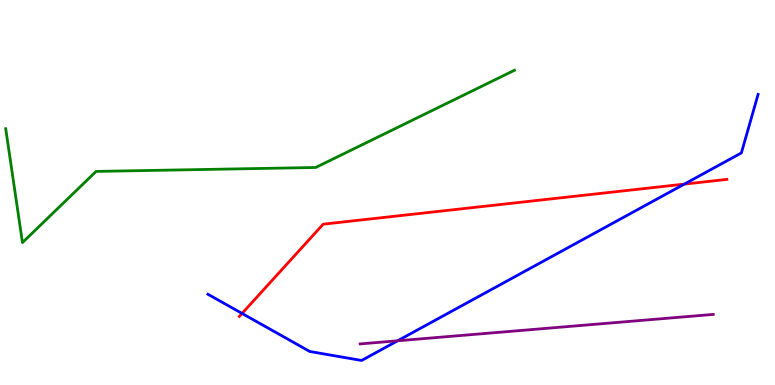[{'lines': ['blue', 'red'], 'intersections': [{'x': 3.12, 'y': 1.86}, {'x': 8.83, 'y': 5.22}]}, {'lines': ['green', 'red'], 'intersections': []}, {'lines': ['purple', 'red'], 'intersections': []}, {'lines': ['blue', 'green'], 'intersections': []}, {'lines': ['blue', 'purple'], 'intersections': [{'x': 5.13, 'y': 1.15}]}, {'lines': ['green', 'purple'], 'intersections': []}]